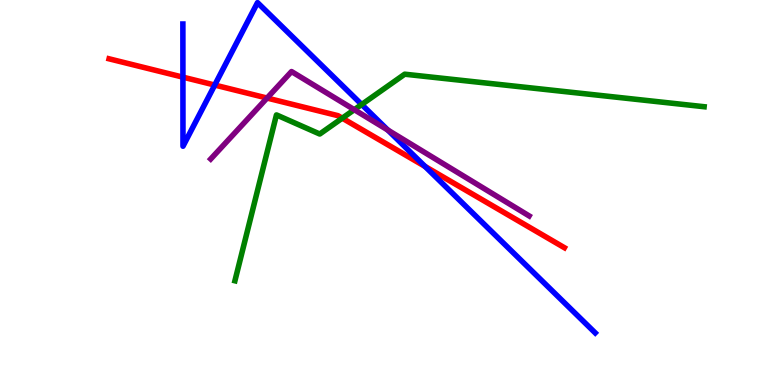[{'lines': ['blue', 'red'], 'intersections': [{'x': 2.36, 'y': 8.0}, {'x': 2.77, 'y': 7.79}, {'x': 5.48, 'y': 5.68}]}, {'lines': ['green', 'red'], 'intersections': [{'x': 4.42, 'y': 6.93}]}, {'lines': ['purple', 'red'], 'intersections': [{'x': 3.45, 'y': 7.45}]}, {'lines': ['blue', 'green'], 'intersections': [{'x': 4.67, 'y': 7.29}]}, {'lines': ['blue', 'purple'], 'intersections': [{'x': 5.0, 'y': 6.62}]}, {'lines': ['green', 'purple'], 'intersections': [{'x': 4.57, 'y': 7.15}]}]